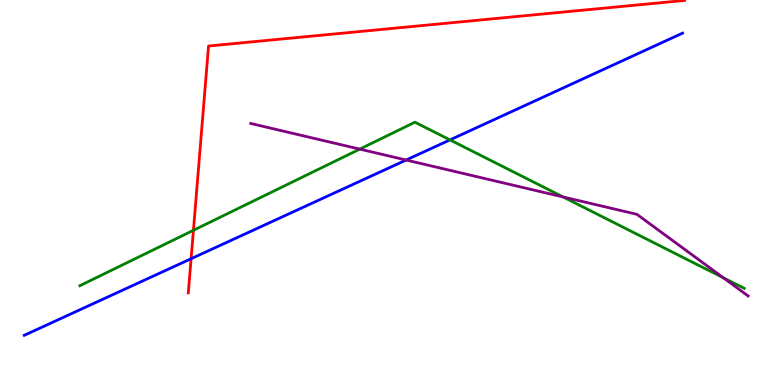[{'lines': ['blue', 'red'], 'intersections': [{'x': 2.47, 'y': 3.28}]}, {'lines': ['green', 'red'], 'intersections': [{'x': 2.5, 'y': 4.02}]}, {'lines': ['purple', 'red'], 'intersections': []}, {'lines': ['blue', 'green'], 'intersections': [{'x': 5.81, 'y': 6.37}]}, {'lines': ['blue', 'purple'], 'intersections': [{'x': 5.24, 'y': 5.84}]}, {'lines': ['green', 'purple'], 'intersections': [{'x': 4.64, 'y': 6.13}, {'x': 7.27, 'y': 4.88}, {'x': 9.33, 'y': 2.78}]}]